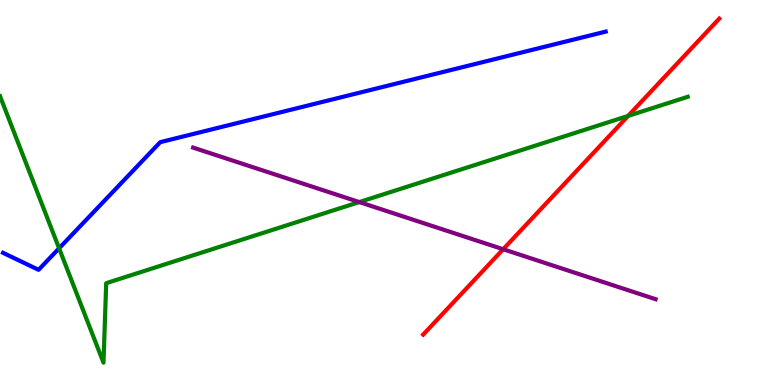[{'lines': ['blue', 'red'], 'intersections': []}, {'lines': ['green', 'red'], 'intersections': [{'x': 8.1, 'y': 6.99}]}, {'lines': ['purple', 'red'], 'intersections': [{'x': 6.49, 'y': 3.53}]}, {'lines': ['blue', 'green'], 'intersections': [{'x': 0.762, 'y': 3.55}]}, {'lines': ['blue', 'purple'], 'intersections': []}, {'lines': ['green', 'purple'], 'intersections': [{'x': 4.64, 'y': 4.75}]}]